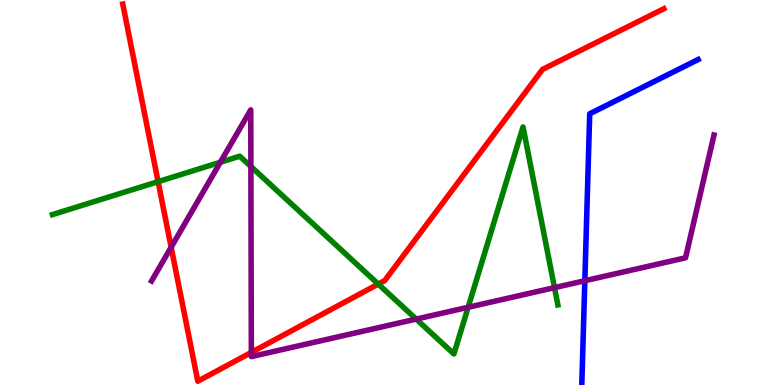[{'lines': ['blue', 'red'], 'intersections': []}, {'lines': ['green', 'red'], 'intersections': [{'x': 2.04, 'y': 5.28}, {'x': 4.88, 'y': 2.62}]}, {'lines': ['purple', 'red'], 'intersections': [{'x': 2.21, 'y': 3.58}, {'x': 3.24, 'y': 0.847}]}, {'lines': ['blue', 'green'], 'intersections': []}, {'lines': ['blue', 'purple'], 'intersections': [{'x': 7.55, 'y': 2.71}]}, {'lines': ['green', 'purple'], 'intersections': [{'x': 2.84, 'y': 5.79}, {'x': 3.24, 'y': 5.68}, {'x': 5.37, 'y': 1.71}, {'x': 6.04, 'y': 2.02}, {'x': 7.15, 'y': 2.53}]}]